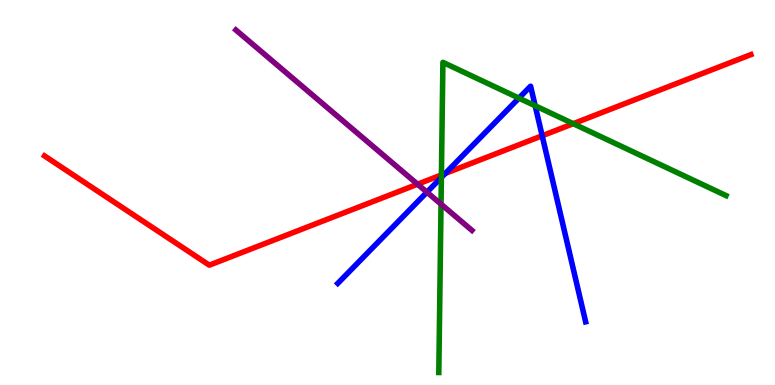[{'lines': ['blue', 'red'], 'intersections': [{'x': 5.75, 'y': 5.5}, {'x': 7.0, 'y': 6.47}]}, {'lines': ['green', 'red'], 'intersections': [{'x': 5.7, 'y': 5.46}, {'x': 7.4, 'y': 6.79}]}, {'lines': ['purple', 'red'], 'intersections': [{'x': 5.39, 'y': 5.22}]}, {'lines': ['blue', 'green'], 'intersections': [{'x': 5.7, 'y': 5.39}, {'x': 6.7, 'y': 7.45}, {'x': 6.91, 'y': 7.25}]}, {'lines': ['blue', 'purple'], 'intersections': [{'x': 5.51, 'y': 5.01}]}, {'lines': ['green', 'purple'], 'intersections': [{'x': 5.69, 'y': 4.7}]}]